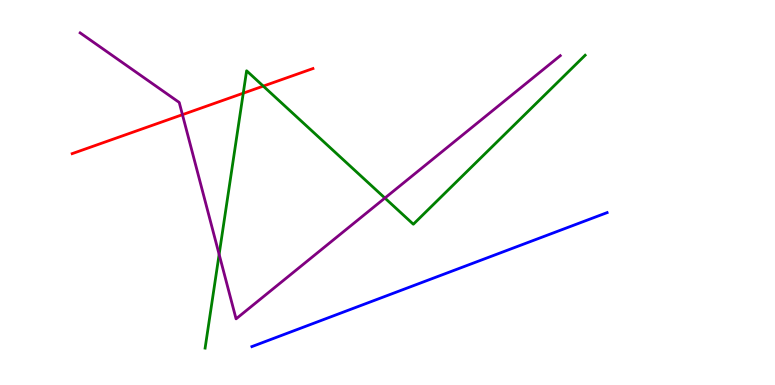[{'lines': ['blue', 'red'], 'intersections': []}, {'lines': ['green', 'red'], 'intersections': [{'x': 3.14, 'y': 7.58}, {'x': 3.4, 'y': 7.76}]}, {'lines': ['purple', 'red'], 'intersections': [{'x': 2.35, 'y': 7.02}]}, {'lines': ['blue', 'green'], 'intersections': []}, {'lines': ['blue', 'purple'], 'intersections': []}, {'lines': ['green', 'purple'], 'intersections': [{'x': 2.83, 'y': 3.39}, {'x': 4.97, 'y': 4.86}]}]